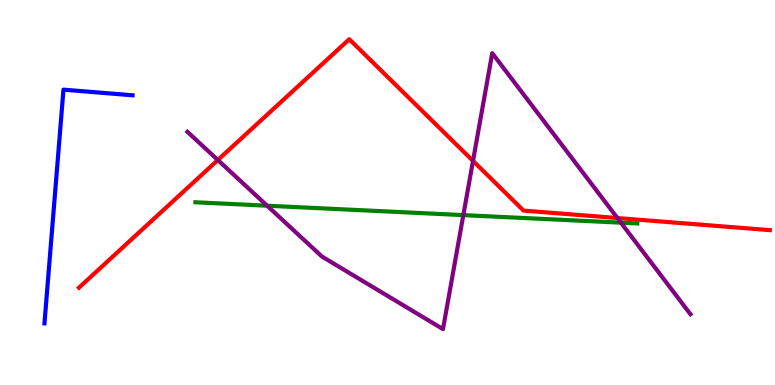[{'lines': ['blue', 'red'], 'intersections': []}, {'lines': ['green', 'red'], 'intersections': []}, {'lines': ['purple', 'red'], 'intersections': [{'x': 2.81, 'y': 5.84}, {'x': 6.1, 'y': 5.82}, {'x': 7.97, 'y': 4.34}]}, {'lines': ['blue', 'green'], 'intersections': []}, {'lines': ['blue', 'purple'], 'intersections': []}, {'lines': ['green', 'purple'], 'intersections': [{'x': 3.45, 'y': 4.66}, {'x': 5.98, 'y': 4.41}, {'x': 8.01, 'y': 4.22}]}]